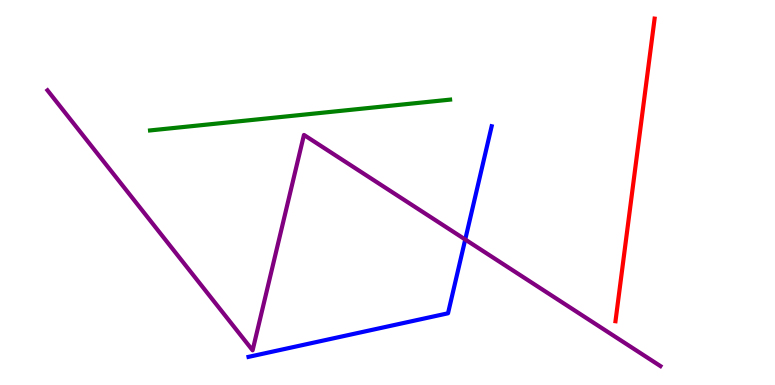[{'lines': ['blue', 'red'], 'intersections': []}, {'lines': ['green', 'red'], 'intersections': []}, {'lines': ['purple', 'red'], 'intersections': []}, {'lines': ['blue', 'green'], 'intersections': []}, {'lines': ['blue', 'purple'], 'intersections': [{'x': 6.0, 'y': 3.78}]}, {'lines': ['green', 'purple'], 'intersections': []}]